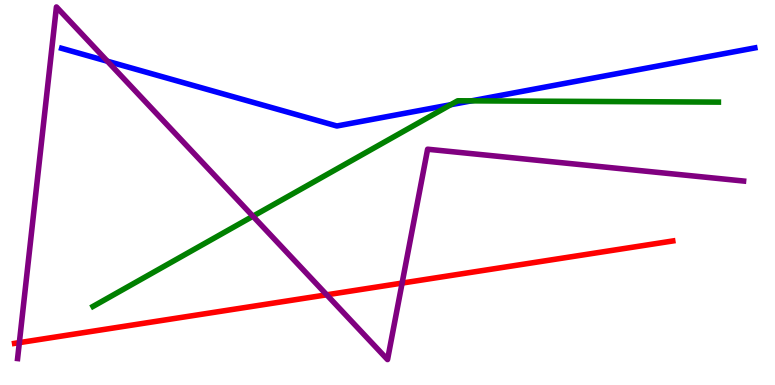[{'lines': ['blue', 'red'], 'intersections': []}, {'lines': ['green', 'red'], 'intersections': []}, {'lines': ['purple', 'red'], 'intersections': [{'x': 0.25, 'y': 1.1}, {'x': 4.22, 'y': 2.34}, {'x': 5.19, 'y': 2.65}]}, {'lines': ['blue', 'green'], 'intersections': [{'x': 5.82, 'y': 7.28}, {'x': 6.08, 'y': 7.38}]}, {'lines': ['blue', 'purple'], 'intersections': [{'x': 1.39, 'y': 8.41}]}, {'lines': ['green', 'purple'], 'intersections': [{'x': 3.26, 'y': 4.38}]}]